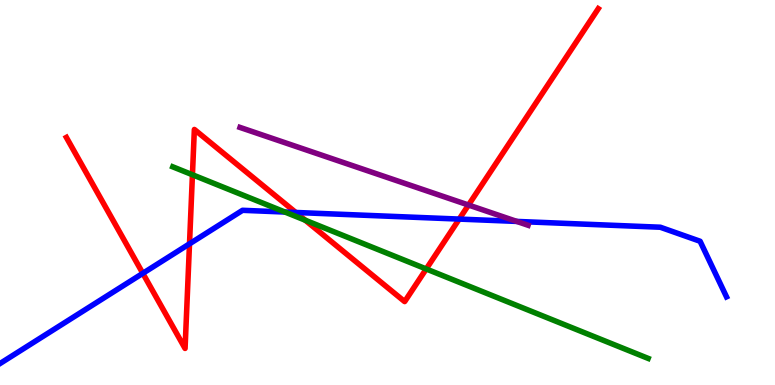[{'lines': ['blue', 'red'], 'intersections': [{'x': 1.84, 'y': 2.9}, {'x': 2.45, 'y': 3.67}, {'x': 3.82, 'y': 4.48}, {'x': 5.93, 'y': 4.31}]}, {'lines': ['green', 'red'], 'intersections': [{'x': 2.48, 'y': 5.46}, {'x': 3.94, 'y': 4.28}, {'x': 5.5, 'y': 3.01}]}, {'lines': ['purple', 'red'], 'intersections': [{'x': 6.05, 'y': 4.67}]}, {'lines': ['blue', 'green'], 'intersections': [{'x': 3.68, 'y': 4.49}]}, {'lines': ['blue', 'purple'], 'intersections': [{'x': 6.67, 'y': 4.25}]}, {'lines': ['green', 'purple'], 'intersections': []}]